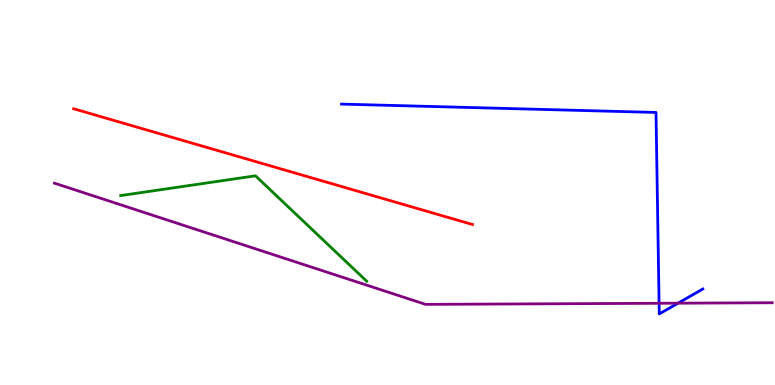[{'lines': ['blue', 'red'], 'intersections': []}, {'lines': ['green', 'red'], 'intersections': []}, {'lines': ['purple', 'red'], 'intersections': []}, {'lines': ['blue', 'green'], 'intersections': []}, {'lines': ['blue', 'purple'], 'intersections': [{'x': 8.5, 'y': 2.12}, {'x': 8.75, 'y': 2.13}]}, {'lines': ['green', 'purple'], 'intersections': []}]